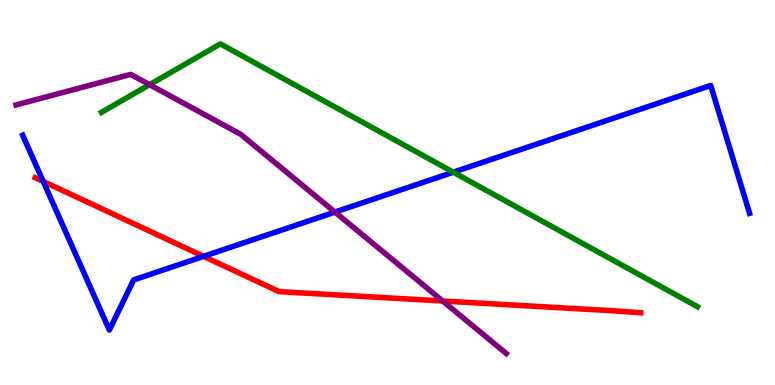[{'lines': ['blue', 'red'], 'intersections': [{'x': 0.558, 'y': 5.29}, {'x': 2.63, 'y': 3.34}]}, {'lines': ['green', 'red'], 'intersections': []}, {'lines': ['purple', 'red'], 'intersections': [{'x': 5.71, 'y': 2.18}]}, {'lines': ['blue', 'green'], 'intersections': [{'x': 5.85, 'y': 5.53}]}, {'lines': ['blue', 'purple'], 'intersections': [{'x': 4.32, 'y': 4.49}]}, {'lines': ['green', 'purple'], 'intersections': [{'x': 1.93, 'y': 7.8}]}]